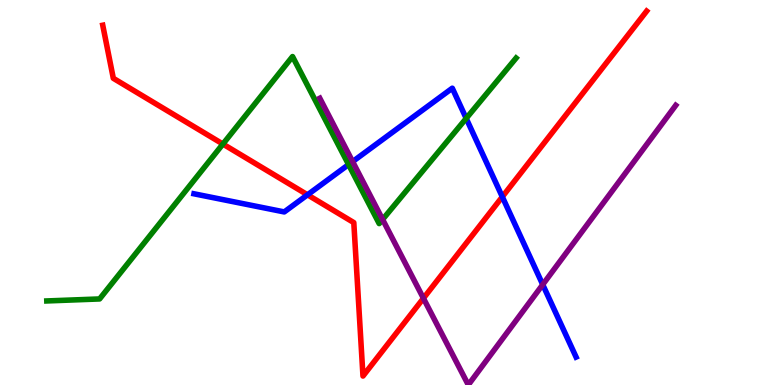[{'lines': ['blue', 'red'], 'intersections': [{'x': 3.97, 'y': 4.94}, {'x': 6.48, 'y': 4.89}]}, {'lines': ['green', 'red'], 'intersections': [{'x': 2.88, 'y': 6.26}]}, {'lines': ['purple', 'red'], 'intersections': [{'x': 5.46, 'y': 2.25}]}, {'lines': ['blue', 'green'], 'intersections': [{'x': 4.5, 'y': 5.73}, {'x': 6.02, 'y': 6.93}]}, {'lines': ['blue', 'purple'], 'intersections': [{'x': 4.55, 'y': 5.8}, {'x': 7.0, 'y': 2.61}]}, {'lines': ['green', 'purple'], 'intersections': [{'x': 4.94, 'y': 4.3}]}]